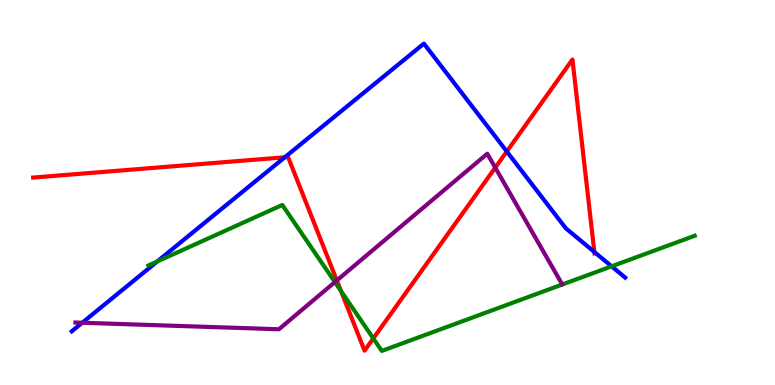[{'lines': ['blue', 'red'], 'intersections': [{'x': 3.67, 'y': 5.91}, {'x': 6.54, 'y': 6.07}, {'x': 7.67, 'y': 3.46}]}, {'lines': ['green', 'red'], 'intersections': [{'x': 4.4, 'y': 2.44}, {'x': 4.82, 'y': 1.21}]}, {'lines': ['purple', 'red'], 'intersections': [{'x': 4.35, 'y': 2.71}, {'x': 6.39, 'y': 5.65}]}, {'lines': ['blue', 'green'], 'intersections': [{'x': 2.03, 'y': 3.21}, {'x': 7.89, 'y': 3.08}]}, {'lines': ['blue', 'purple'], 'intersections': [{'x': 1.06, 'y': 1.62}]}, {'lines': ['green', 'purple'], 'intersections': [{'x': 4.32, 'y': 2.67}]}]